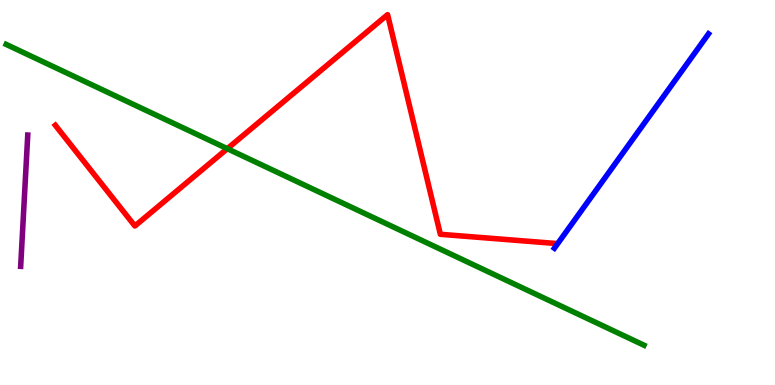[{'lines': ['blue', 'red'], 'intersections': []}, {'lines': ['green', 'red'], 'intersections': [{'x': 2.93, 'y': 6.14}]}, {'lines': ['purple', 'red'], 'intersections': []}, {'lines': ['blue', 'green'], 'intersections': []}, {'lines': ['blue', 'purple'], 'intersections': []}, {'lines': ['green', 'purple'], 'intersections': []}]